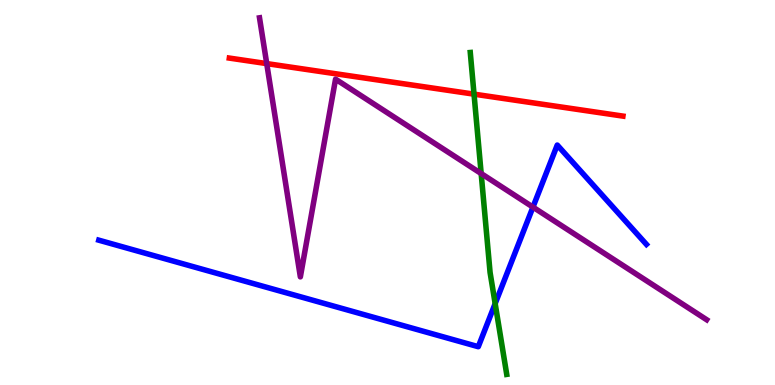[{'lines': ['blue', 'red'], 'intersections': []}, {'lines': ['green', 'red'], 'intersections': [{'x': 6.12, 'y': 7.55}]}, {'lines': ['purple', 'red'], 'intersections': [{'x': 3.44, 'y': 8.35}]}, {'lines': ['blue', 'green'], 'intersections': [{'x': 6.39, 'y': 2.11}]}, {'lines': ['blue', 'purple'], 'intersections': [{'x': 6.88, 'y': 4.62}]}, {'lines': ['green', 'purple'], 'intersections': [{'x': 6.21, 'y': 5.49}]}]